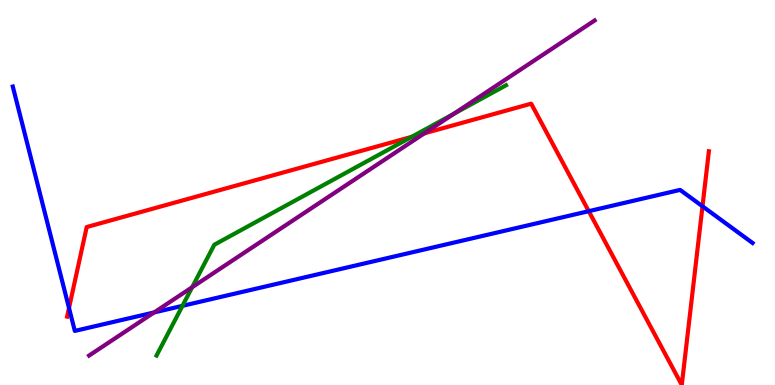[{'lines': ['blue', 'red'], 'intersections': [{'x': 0.89, 'y': 2.0}, {'x': 7.6, 'y': 4.51}, {'x': 9.06, 'y': 4.64}]}, {'lines': ['green', 'red'], 'intersections': [{'x': 5.31, 'y': 6.45}]}, {'lines': ['purple', 'red'], 'intersections': [{'x': 5.48, 'y': 6.54}]}, {'lines': ['blue', 'green'], 'intersections': [{'x': 2.35, 'y': 2.06}]}, {'lines': ['blue', 'purple'], 'intersections': [{'x': 1.99, 'y': 1.88}]}, {'lines': ['green', 'purple'], 'intersections': [{'x': 2.48, 'y': 2.54}, {'x': 5.86, 'y': 7.04}]}]